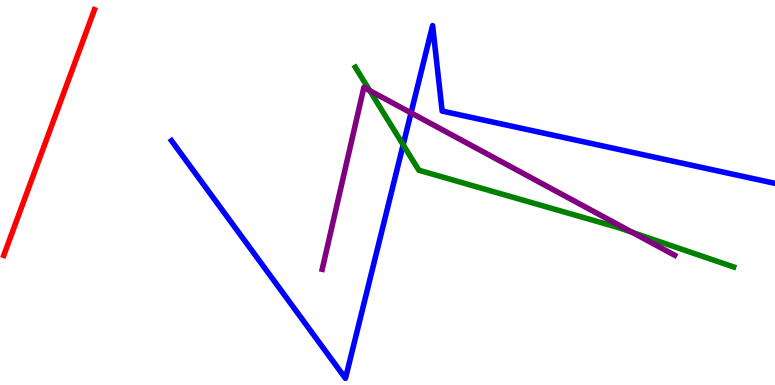[{'lines': ['blue', 'red'], 'intersections': []}, {'lines': ['green', 'red'], 'intersections': []}, {'lines': ['purple', 'red'], 'intersections': []}, {'lines': ['blue', 'green'], 'intersections': [{'x': 5.2, 'y': 6.24}]}, {'lines': ['blue', 'purple'], 'intersections': [{'x': 5.3, 'y': 7.07}]}, {'lines': ['green', 'purple'], 'intersections': [{'x': 4.77, 'y': 7.65}, {'x': 8.16, 'y': 3.96}]}]